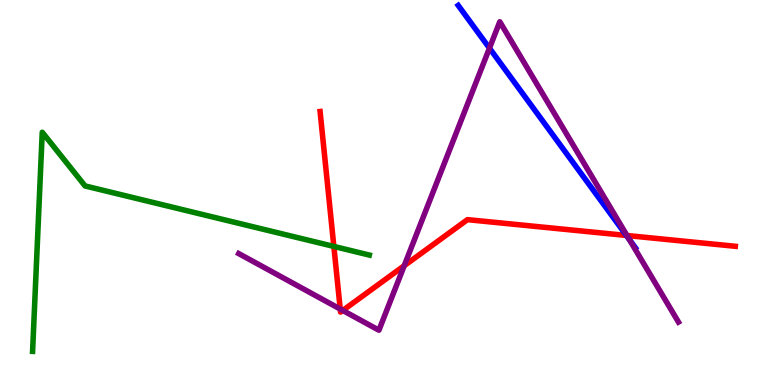[{'lines': ['blue', 'red'], 'intersections': [{'x': 8.08, 'y': 3.88}]}, {'lines': ['green', 'red'], 'intersections': [{'x': 4.31, 'y': 3.6}]}, {'lines': ['purple', 'red'], 'intersections': [{'x': 4.39, 'y': 1.97}, {'x': 4.42, 'y': 1.94}, {'x': 5.22, 'y': 3.1}, {'x': 8.09, 'y': 3.88}]}, {'lines': ['blue', 'green'], 'intersections': []}, {'lines': ['blue', 'purple'], 'intersections': [{'x': 6.32, 'y': 8.75}, {'x': 8.12, 'y': 3.78}]}, {'lines': ['green', 'purple'], 'intersections': []}]